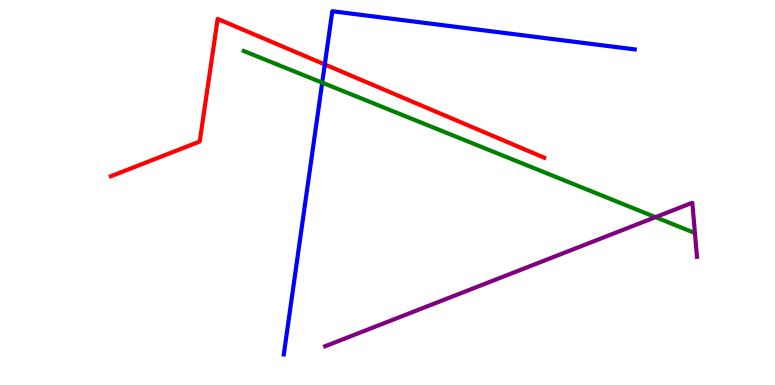[{'lines': ['blue', 'red'], 'intersections': [{'x': 4.19, 'y': 8.33}]}, {'lines': ['green', 'red'], 'intersections': []}, {'lines': ['purple', 'red'], 'intersections': []}, {'lines': ['blue', 'green'], 'intersections': [{'x': 4.16, 'y': 7.85}]}, {'lines': ['blue', 'purple'], 'intersections': []}, {'lines': ['green', 'purple'], 'intersections': [{'x': 8.46, 'y': 4.36}]}]